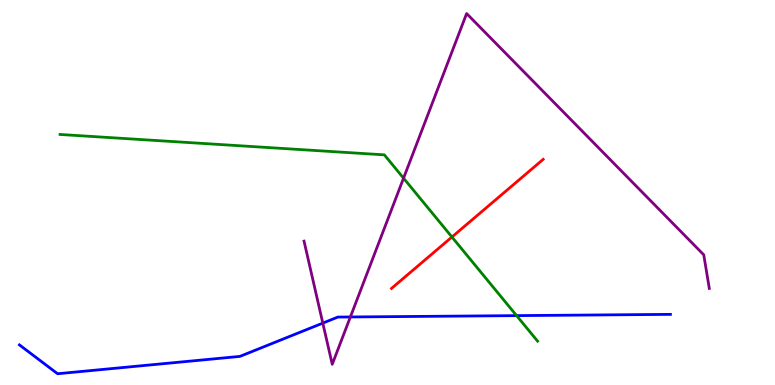[{'lines': ['blue', 'red'], 'intersections': []}, {'lines': ['green', 'red'], 'intersections': [{'x': 5.83, 'y': 3.84}]}, {'lines': ['purple', 'red'], 'intersections': []}, {'lines': ['blue', 'green'], 'intersections': [{'x': 6.67, 'y': 1.8}]}, {'lines': ['blue', 'purple'], 'intersections': [{'x': 4.17, 'y': 1.61}, {'x': 4.52, 'y': 1.77}]}, {'lines': ['green', 'purple'], 'intersections': [{'x': 5.21, 'y': 5.37}]}]